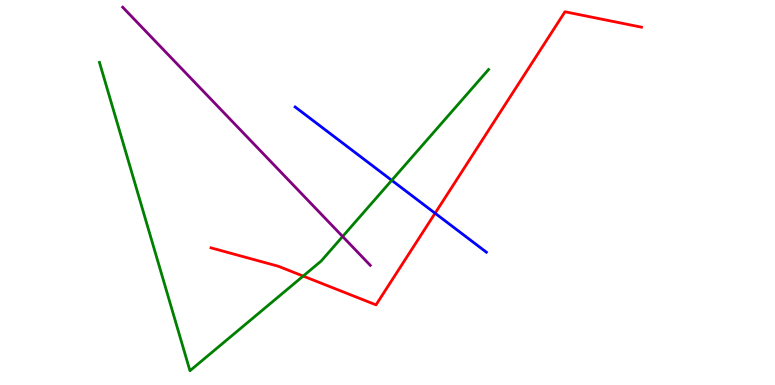[{'lines': ['blue', 'red'], 'intersections': [{'x': 5.61, 'y': 4.46}]}, {'lines': ['green', 'red'], 'intersections': [{'x': 3.91, 'y': 2.83}]}, {'lines': ['purple', 'red'], 'intersections': []}, {'lines': ['blue', 'green'], 'intersections': [{'x': 5.05, 'y': 5.32}]}, {'lines': ['blue', 'purple'], 'intersections': []}, {'lines': ['green', 'purple'], 'intersections': [{'x': 4.42, 'y': 3.86}]}]